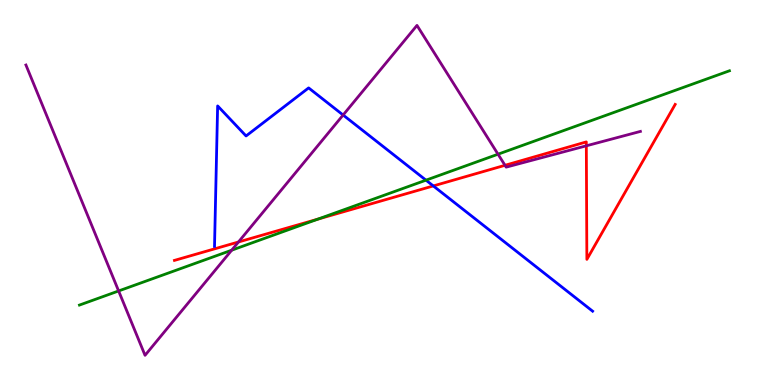[{'lines': ['blue', 'red'], 'intersections': [{'x': 5.59, 'y': 5.17}]}, {'lines': ['green', 'red'], 'intersections': [{'x': 4.1, 'y': 4.31}]}, {'lines': ['purple', 'red'], 'intersections': [{'x': 3.08, 'y': 3.71}, {'x': 6.52, 'y': 5.71}, {'x': 7.57, 'y': 6.21}]}, {'lines': ['blue', 'green'], 'intersections': [{'x': 5.5, 'y': 5.32}]}, {'lines': ['blue', 'purple'], 'intersections': [{'x': 4.43, 'y': 7.01}]}, {'lines': ['green', 'purple'], 'intersections': [{'x': 1.53, 'y': 2.44}, {'x': 2.99, 'y': 3.5}, {'x': 6.43, 'y': 5.99}]}]